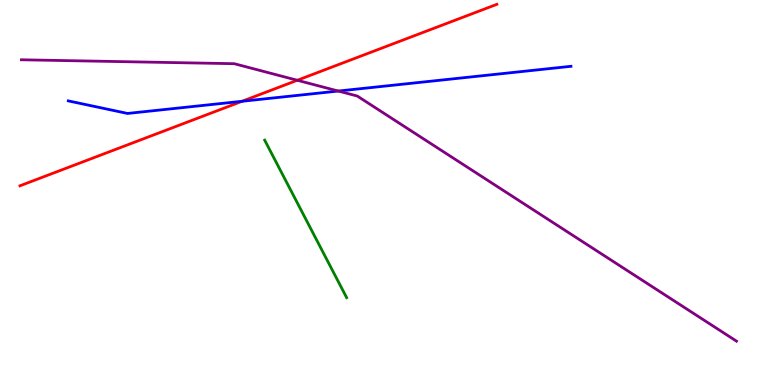[{'lines': ['blue', 'red'], 'intersections': [{'x': 3.12, 'y': 7.37}]}, {'lines': ['green', 'red'], 'intersections': []}, {'lines': ['purple', 'red'], 'intersections': [{'x': 3.84, 'y': 7.92}]}, {'lines': ['blue', 'green'], 'intersections': []}, {'lines': ['blue', 'purple'], 'intersections': [{'x': 4.37, 'y': 7.64}]}, {'lines': ['green', 'purple'], 'intersections': []}]